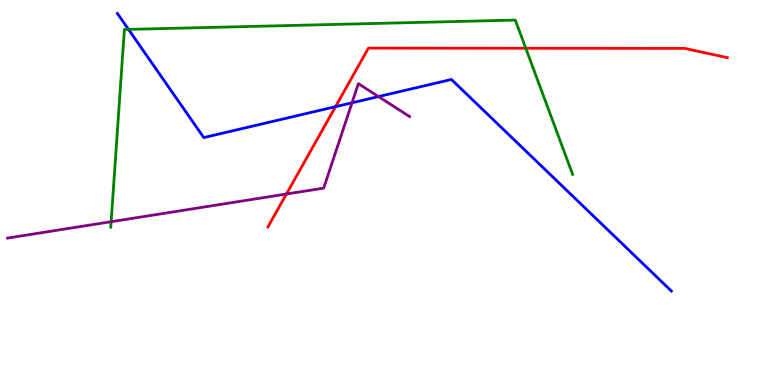[{'lines': ['blue', 'red'], 'intersections': [{'x': 4.33, 'y': 7.23}]}, {'lines': ['green', 'red'], 'intersections': [{'x': 6.78, 'y': 8.75}]}, {'lines': ['purple', 'red'], 'intersections': [{'x': 3.7, 'y': 4.96}]}, {'lines': ['blue', 'green'], 'intersections': [{'x': 1.66, 'y': 9.24}]}, {'lines': ['blue', 'purple'], 'intersections': [{'x': 4.54, 'y': 7.33}, {'x': 4.88, 'y': 7.49}]}, {'lines': ['green', 'purple'], 'intersections': [{'x': 1.43, 'y': 4.24}]}]